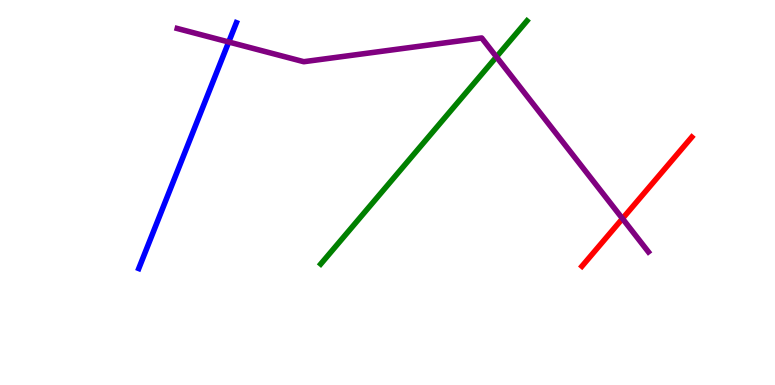[{'lines': ['blue', 'red'], 'intersections': []}, {'lines': ['green', 'red'], 'intersections': []}, {'lines': ['purple', 'red'], 'intersections': [{'x': 8.03, 'y': 4.32}]}, {'lines': ['blue', 'green'], 'intersections': []}, {'lines': ['blue', 'purple'], 'intersections': [{'x': 2.95, 'y': 8.91}]}, {'lines': ['green', 'purple'], 'intersections': [{'x': 6.41, 'y': 8.52}]}]